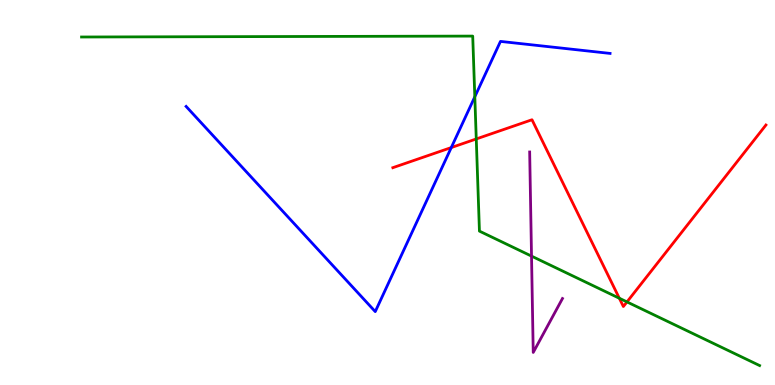[{'lines': ['blue', 'red'], 'intersections': [{'x': 5.82, 'y': 6.17}]}, {'lines': ['green', 'red'], 'intersections': [{'x': 6.15, 'y': 6.39}, {'x': 7.99, 'y': 2.25}, {'x': 8.09, 'y': 2.16}]}, {'lines': ['purple', 'red'], 'intersections': []}, {'lines': ['blue', 'green'], 'intersections': [{'x': 6.13, 'y': 7.49}]}, {'lines': ['blue', 'purple'], 'intersections': []}, {'lines': ['green', 'purple'], 'intersections': [{'x': 6.86, 'y': 3.35}]}]